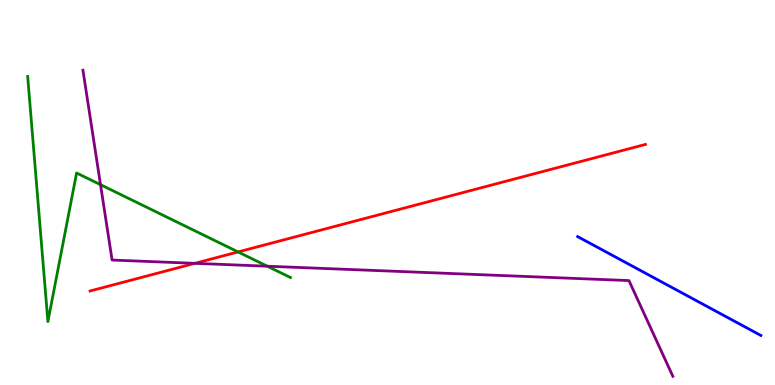[{'lines': ['blue', 'red'], 'intersections': []}, {'lines': ['green', 'red'], 'intersections': [{'x': 3.07, 'y': 3.46}]}, {'lines': ['purple', 'red'], 'intersections': [{'x': 2.51, 'y': 3.16}]}, {'lines': ['blue', 'green'], 'intersections': []}, {'lines': ['blue', 'purple'], 'intersections': []}, {'lines': ['green', 'purple'], 'intersections': [{'x': 1.3, 'y': 5.2}, {'x': 3.45, 'y': 3.09}]}]